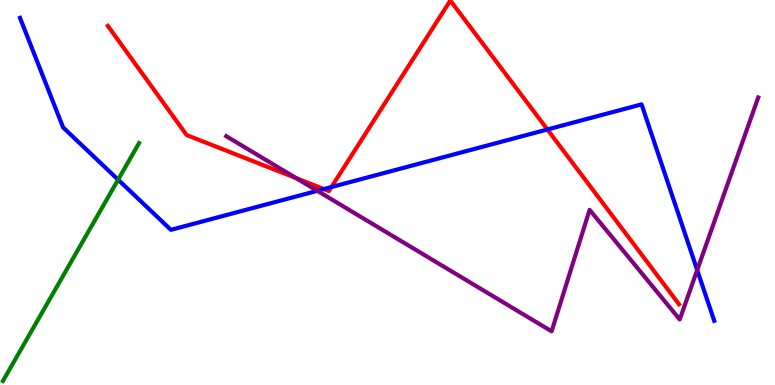[{'lines': ['blue', 'red'], 'intersections': [{'x': 4.18, 'y': 5.09}, {'x': 4.28, 'y': 5.14}, {'x': 7.06, 'y': 6.64}]}, {'lines': ['green', 'red'], 'intersections': []}, {'lines': ['purple', 'red'], 'intersections': [{'x': 3.82, 'y': 5.37}]}, {'lines': ['blue', 'green'], 'intersections': [{'x': 1.52, 'y': 5.33}]}, {'lines': ['blue', 'purple'], 'intersections': [{'x': 4.09, 'y': 5.04}, {'x': 9.0, 'y': 2.99}]}, {'lines': ['green', 'purple'], 'intersections': []}]